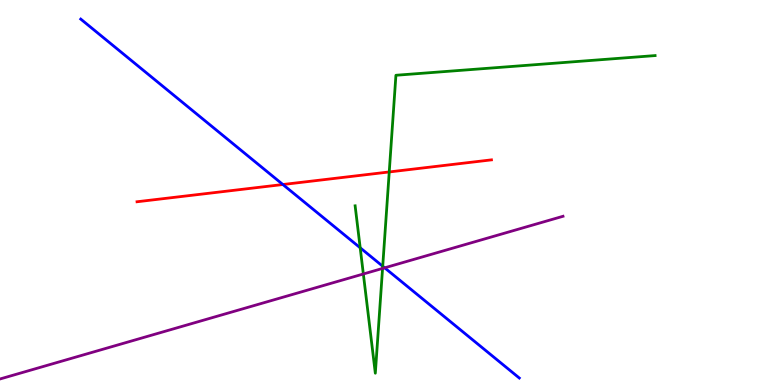[{'lines': ['blue', 'red'], 'intersections': [{'x': 3.65, 'y': 5.21}]}, {'lines': ['green', 'red'], 'intersections': [{'x': 5.02, 'y': 5.53}]}, {'lines': ['purple', 'red'], 'intersections': []}, {'lines': ['blue', 'green'], 'intersections': [{'x': 4.65, 'y': 3.56}, {'x': 4.94, 'y': 3.08}]}, {'lines': ['blue', 'purple'], 'intersections': [{'x': 4.96, 'y': 3.04}]}, {'lines': ['green', 'purple'], 'intersections': [{'x': 4.69, 'y': 2.88}, {'x': 4.94, 'y': 3.03}]}]